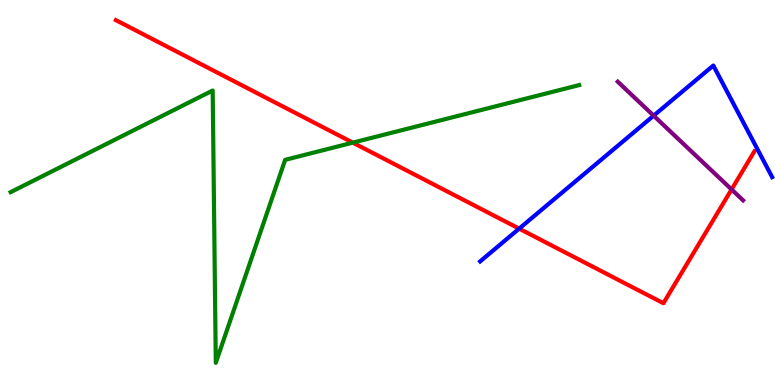[{'lines': ['blue', 'red'], 'intersections': [{'x': 6.7, 'y': 4.06}]}, {'lines': ['green', 'red'], 'intersections': [{'x': 4.55, 'y': 6.29}]}, {'lines': ['purple', 'red'], 'intersections': [{'x': 9.44, 'y': 5.08}]}, {'lines': ['blue', 'green'], 'intersections': []}, {'lines': ['blue', 'purple'], 'intersections': [{'x': 8.43, 'y': 7.0}]}, {'lines': ['green', 'purple'], 'intersections': []}]